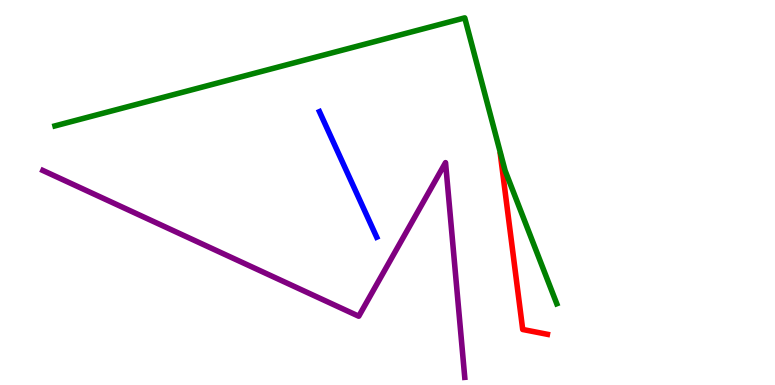[{'lines': ['blue', 'red'], 'intersections': []}, {'lines': ['green', 'red'], 'intersections': []}, {'lines': ['purple', 'red'], 'intersections': []}, {'lines': ['blue', 'green'], 'intersections': []}, {'lines': ['blue', 'purple'], 'intersections': []}, {'lines': ['green', 'purple'], 'intersections': []}]